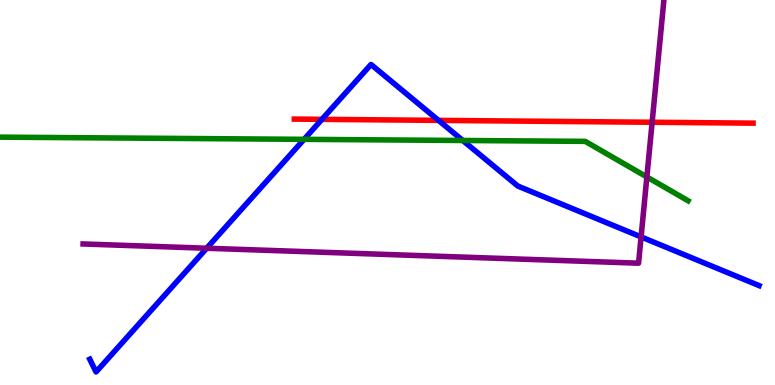[{'lines': ['blue', 'red'], 'intersections': [{'x': 4.15, 'y': 6.9}, {'x': 5.66, 'y': 6.87}]}, {'lines': ['green', 'red'], 'intersections': []}, {'lines': ['purple', 'red'], 'intersections': [{'x': 8.41, 'y': 6.82}]}, {'lines': ['blue', 'green'], 'intersections': [{'x': 3.92, 'y': 6.38}, {'x': 5.97, 'y': 6.35}]}, {'lines': ['blue', 'purple'], 'intersections': [{'x': 2.67, 'y': 3.55}, {'x': 8.27, 'y': 3.85}]}, {'lines': ['green', 'purple'], 'intersections': [{'x': 8.35, 'y': 5.4}]}]